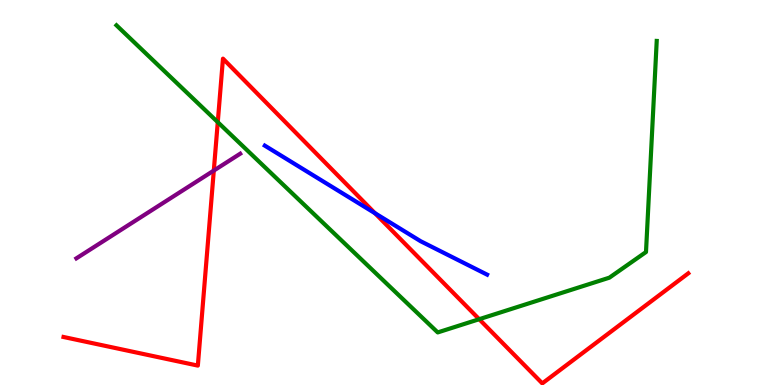[{'lines': ['blue', 'red'], 'intersections': [{'x': 4.84, 'y': 4.46}]}, {'lines': ['green', 'red'], 'intersections': [{'x': 2.81, 'y': 6.83}, {'x': 6.18, 'y': 1.71}]}, {'lines': ['purple', 'red'], 'intersections': [{'x': 2.76, 'y': 5.57}]}, {'lines': ['blue', 'green'], 'intersections': []}, {'lines': ['blue', 'purple'], 'intersections': []}, {'lines': ['green', 'purple'], 'intersections': []}]